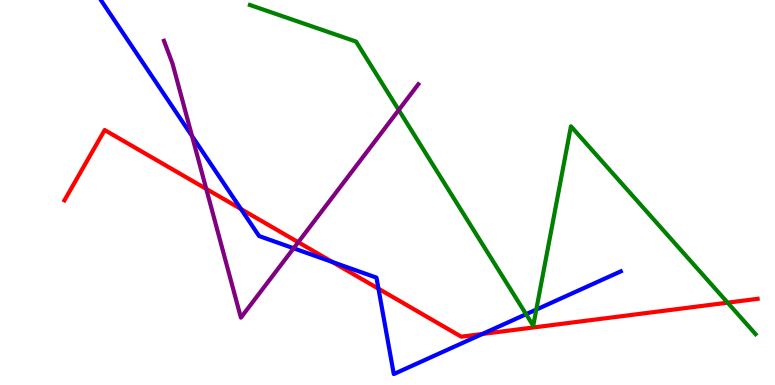[{'lines': ['blue', 'red'], 'intersections': [{'x': 3.11, 'y': 4.57}, {'x': 4.29, 'y': 3.19}, {'x': 4.88, 'y': 2.5}, {'x': 6.22, 'y': 1.33}]}, {'lines': ['green', 'red'], 'intersections': [{'x': 9.39, 'y': 2.14}]}, {'lines': ['purple', 'red'], 'intersections': [{'x': 2.66, 'y': 5.09}, {'x': 3.85, 'y': 3.71}]}, {'lines': ['blue', 'green'], 'intersections': [{'x': 6.79, 'y': 1.84}, {'x': 6.92, 'y': 1.96}]}, {'lines': ['blue', 'purple'], 'intersections': [{'x': 2.48, 'y': 6.47}, {'x': 3.79, 'y': 3.55}]}, {'lines': ['green', 'purple'], 'intersections': [{'x': 5.14, 'y': 7.14}]}]